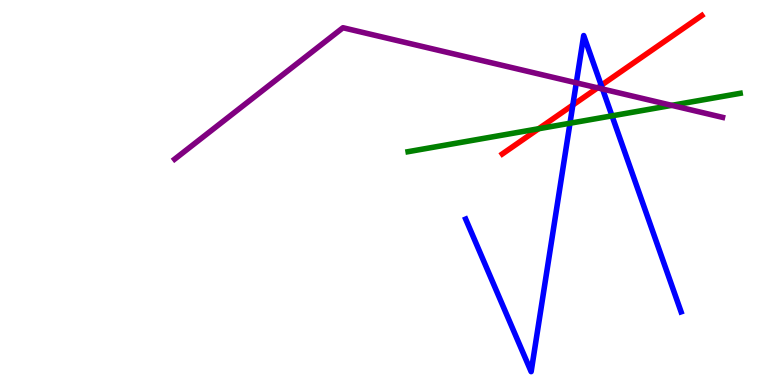[{'lines': ['blue', 'red'], 'intersections': [{'x': 7.39, 'y': 7.27}, {'x': 7.76, 'y': 7.78}]}, {'lines': ['green', 'red'], 'intersections': [{'x': 6.95, 'y': 6.66}]}, {'lines': ['purple', 'red'], 'intersections': [{'x': 7.71, 'y': 7.72}]}, {'lines': ['blue', 'green'], 'intersections': [{'x': 7.35, 'y': 6.8}, {'x': 7.9, 'y': 6.99}]}, {'lines': ['blue', 'purple'], 'intersections': [{'x': 7.44, 'y': 7.85}, {'x': 7.77, 'y': 7.69}]}, {'lines': ['green', 'purple'], 'intersections': [{'x': 8.67, 'y': 7.26}]}]